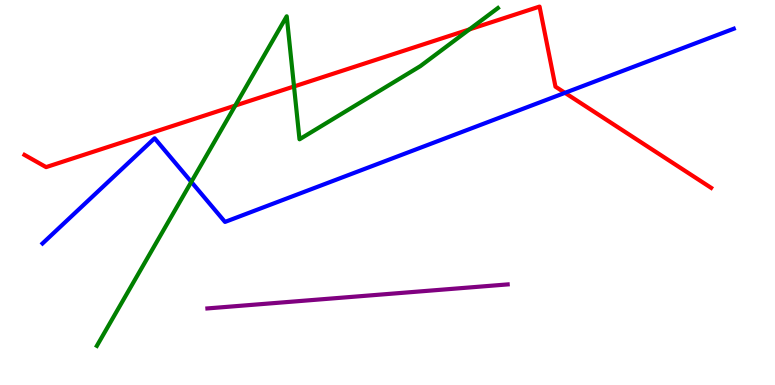[{'lines': ['blue', 'red'], 'intersections': [{'x': 7.29, 'y': 7.59}]}, {'lines': ['green', 'red'], 'intersections': [{'x': 3.04, 'y': 7.26}, {'x': 3.79, 'y': 7.75}, {'x': 6.06, 'y': 9.24}]}, {'lines': ['purple', 'red'], 'intersections': []}, {'lines': ['blue', 'green'], 'intersections': [{'x': 2.47, 'y': 5.28}]}, {'lines': ['blue', 'purple'], 'intersections': []}, {'lines': ['green', 'purple'], 'intersections': []}]